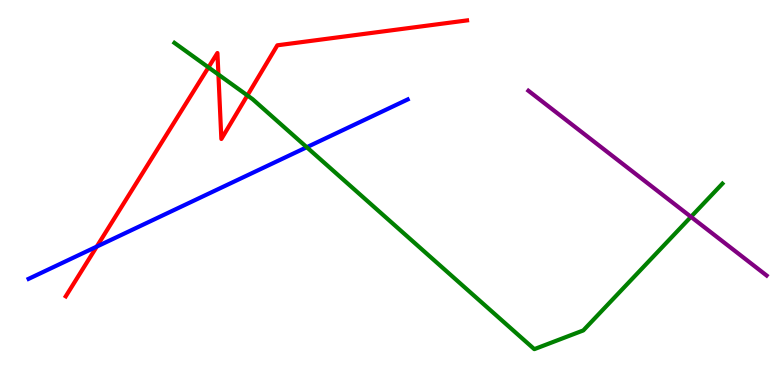[{'lines': ['blue', 'red'], 'intersections': [{'x': 1.25, 'y': 3.59}]}, {'lines': ['green', 'red'], 'intersections': [{'x': 2.69, 'y': 8.25}, {'x': 2.82, 'y': 8.06}, {'x': 3.19, 'y': 7.52}]}, {'lines': ['purple', 'red'], 'intersections': []}, {'lines': ['blue', 'green'], 'intersections': [{'x': 3.96, 'y': 6.18}]}, {'lines': ['blue', 'purple'], 'intersections': []}, {'lines': ['green', 'purple'], 'intersections': [{'x': 8.92, 'y': 4.37}]}]